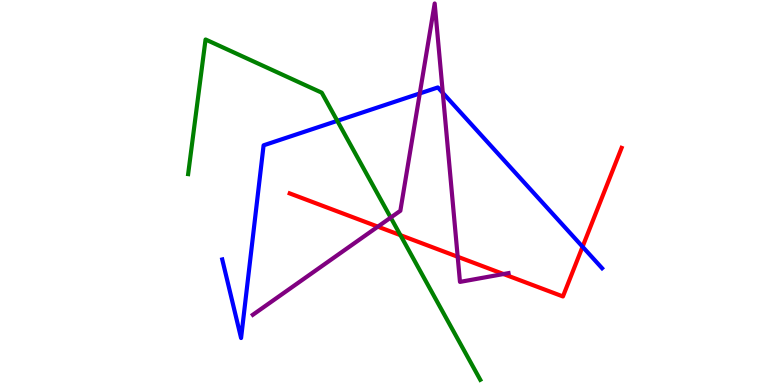[{'lines': ['blue', 'red'], 'intersections': [{'x': 7.52, 'y': 3.59}]}, {'lines': ['green', 'red'], 'intersections': [{'x': 5.17, 'y': 3.89}]}, {'lines': ['purple', 'red'], 'intersections': [{'x': 4.88, 'y': 4.11}, {'x': 5.91, 'y': 3.33}, {'x': 6.5, 'y': 2.88}]}, {'lines': ['blue', 'green'], 'intersections': [{'x': 4.35, 'y': 6.86}]}, {'lines': ['blue', 'purple'], 'intersections': [{'x': 5.42, 'y': 7.57}, {'x': 5.71, 'y': 7.59}]}, {'lines': ['green', 'purple'], 'intersections': [{'x': 5.04, 'y': 4.35}]}]